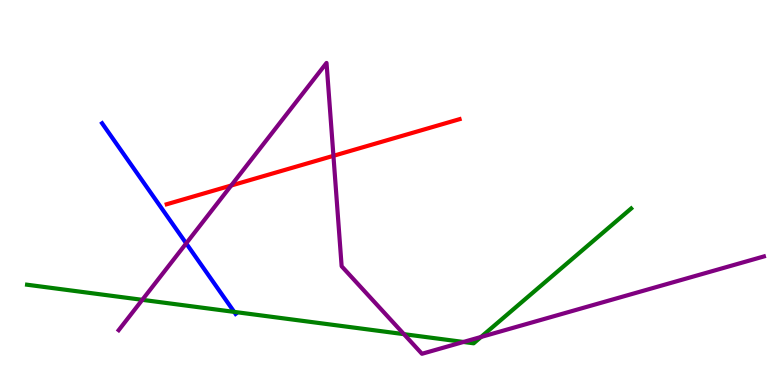[{'lines': ['blue', 'red'], 'intersections': []}, {'lines': ['green', 'red'], 'intersections': []}, {'lines': ['purple', 'red'], 'intersections': [{'x': 2.98, 'y': 5.18}, {'x': 4.3, 'y': 5.95}]}, {'lines': ['blue', 'green'], 'intersections': [{'x': 3.02, 'y': 1.9}]}, {'lines': ['blue', 'purple'], 'intersections': [{'x': 2.4, 'y': 3.68}]}, {'lines': ['green', 'purple'], 'intersections': [{'x': 1.84, 'y': 2.21}, {'x': 5.21, 'y': 1.32}, {'x': 5.98, 'y': 1.12}, {'x': 6.21, 'y': 1.25}]}]